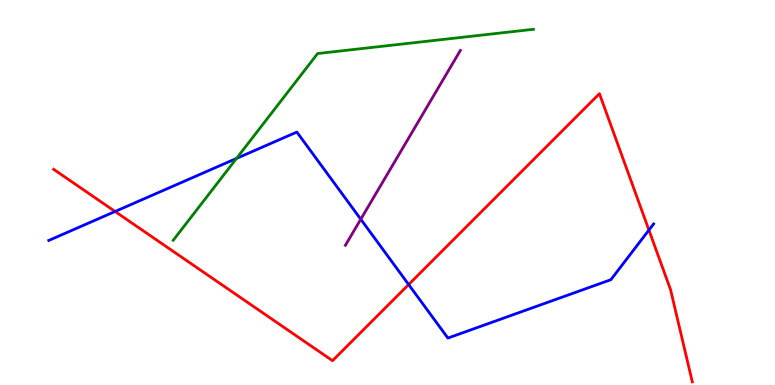[{'lines': ['blue', 'red'], 'intersections': [{'x': 1.49, 'y': 4.51}, {'x': 5.27, 'y': 2.61}, {'x': 8.37, 'y': 4.02}]}, {'lines': ['green', 'red'], 'intersections': []}, {'lines': ['purple', 'red'], 'intersections': []}, {'lines': ['blue', 'green'], 'intersections': [{'x': 3.05, 'y': 5.89}]}, {'lines': ['blue', 'purple'], 'intersections': [{'x': 4.66, 'y': 4.31}]}, {'lines': ['green', 'purple'], 'intersections': []}]